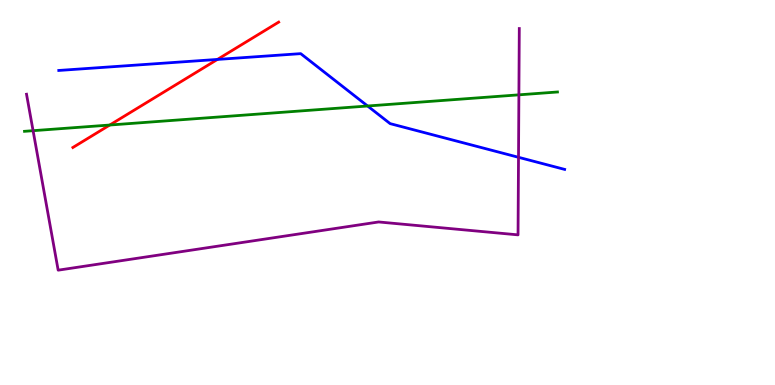[{'lines': ['blue', 'red'], 'intersections': [{'x': 2.81, 'y': 8.46}]}, {'lines': ['green', 'red'], 'intersections': [{'x': 1.42, 'y': 6.75}]}, {'lines': ['purple', 'red'], 'intersections': []}, {'lines': ['blue', 'green'], 'intersections': [{'x': 4.74, 'y': 7.25}]}, {'lines': ['blue', 'purple'], 'intersections': [{'x': 6.69, 'y': 5.91}]}, {'lines': ['green', 'purple'], 'intersections': [{'x': 0.427, 'y': 6.61}, {'x': 6.7, 'y': 7.54}]}]